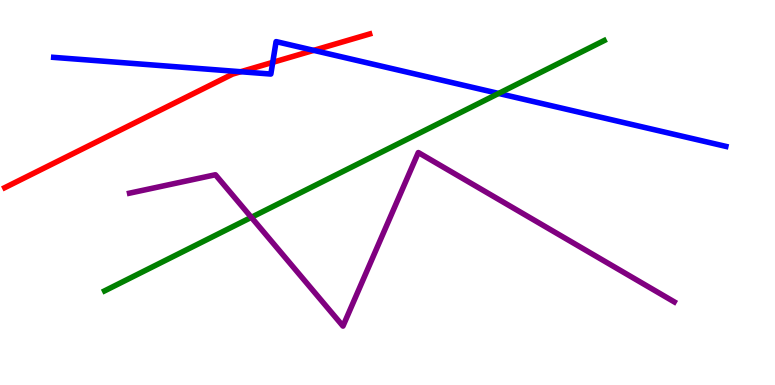[{'lines': ['blue', 'red'], 'intersections': [{'x': 3.11, 'y': 8.14}, {'x': 3.52, 'y': 8.38}, {'x': 4.05, 'y': 8.69}]}, {'lines': ['green', 'red'], 'intersections': []}, {'lines': ['purple', 'red'], 'intersections': []}, {'lines': ['blue', 'green'], 'intersections': [{'x': 6.43, 'y': 7.57}]}, {'lines': ['blue', 'purple'], 'intersections': []}, {'lines': ['green', 'purple'], 'intersections': [{'x': 3.24, 'y': 4.35}]}]